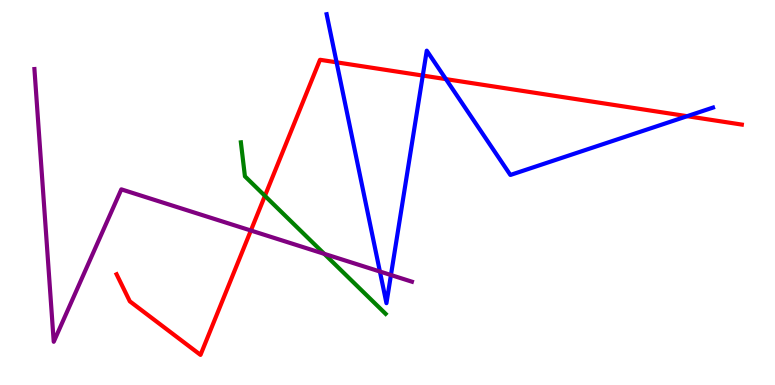[{'lines': ['blue', 'red'], 'intersections': [{'x': 4.34, 'y': 8.38}, {'x': 5.46, 'y': 8.04}, {'x': 5.75, 'y': 7.94}, {'x': 8.87, 'y': 6.98}]}, {'lines': ['green', 'red'], 'intersections': [{'x': 3.42, 'y': 4.91}]}, {'lines': ['purple', 'red'], 'intersections': [{'x': 3.24, 'y': 4.01}]}, {'lines': ['blue', 'green'], 'intersections': []}, {'lines': ['blue', 'purple'], 'intersections': [{'x': 4.9, 'y': 2.95}, {'x': 5.04, 'y': 2.86}]}, {'lines': ['green', 'purple'], 'intersections': [{'x': 4.18, 'y': 3.41}]}]